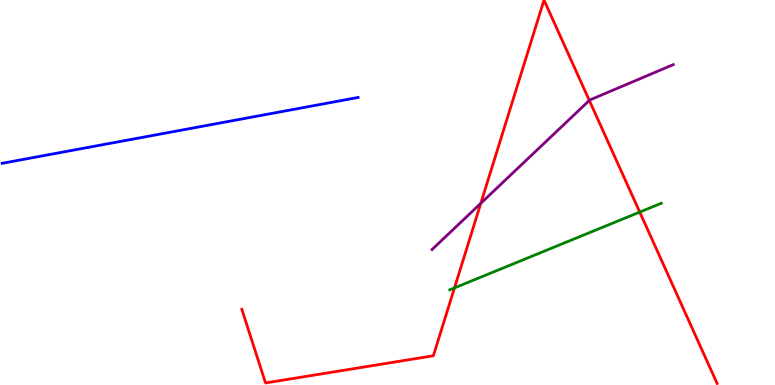[{'lines': ['blue', 'red'], 'intersections': []}, {'lines': ['green', 'red'], 'intersections': [{'x': 5.86, 'y': 2.52}, {'x': 8.25, 'y': 4.49}]}, {'lines': ['purple', 'red'], 'intersections': [{'x': 6.2, 'y': 4.72}, {'x': 7.6, 'y': 7.39}]}, {'lines': ['blue', 'green'], 'intersections': []}, {'lines': ['blue', 'purple'], 'intersections': []}, {'lines': ['green', 'purple'], 'intersections': []}]